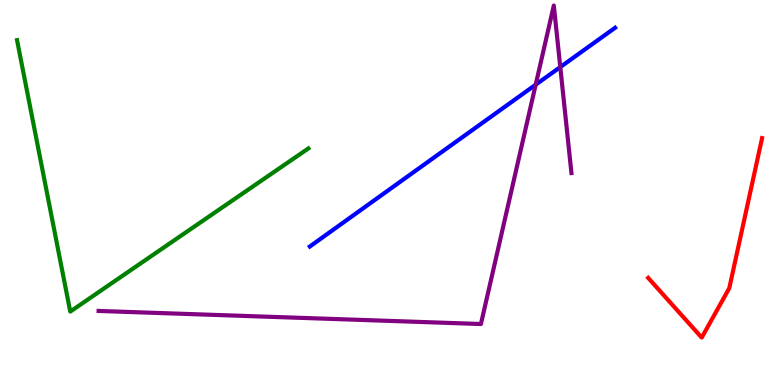[{'lines': ['blue', 'red'], 'intersections': []}, {'lines': ['green', 'red'], 'intersections': []}, {'lines': ['purple', 'red'], 'intersections': []}, {'lines': ['blue', 'green'], 'intersections': []}, {'lines': ['blue', 'purple'], 'intersections': [{'x': 6.91, 'y': 7.8}, {'x': 7.23, 'y': 8.26}]}, {'lines': ['green', 'purple'], 'intersections': []}]